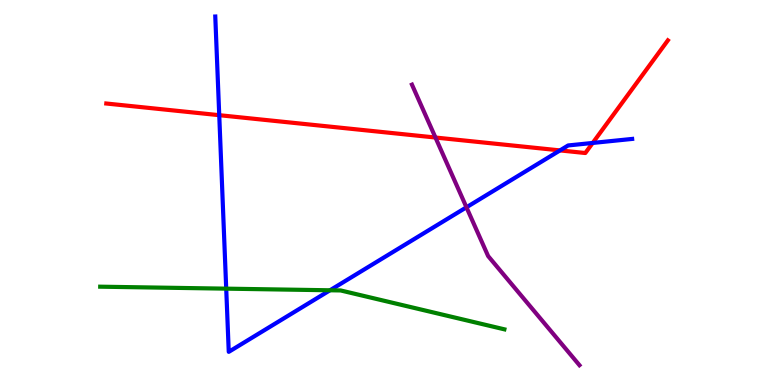[{'lines': ['blue', 'red'], 'intersections': [{'x': 2.83, 'y': 7.01}, {'x': 7.23, 'y': 6.09}, {'x': 7.65, 'y': 6.29}]}, {'lines': ['green', 'red'], 'intersections': []}, {'lines': ['purple', 'red'], 'intersections': [{'x': 5.62, 'y': 6.43}]}, {'lines': ['blue', 'green'], 'intersections': [{'x': 2.92, 'y': 2.5}, {'x': 4.26, 'y': 2.46}]}, {'lines': ['blue', 'purple'], 'intersections': [{'x': 6.02, 'y': 4.62}]}, {'lines': ['green', 'purple'], 'intersections': []}]